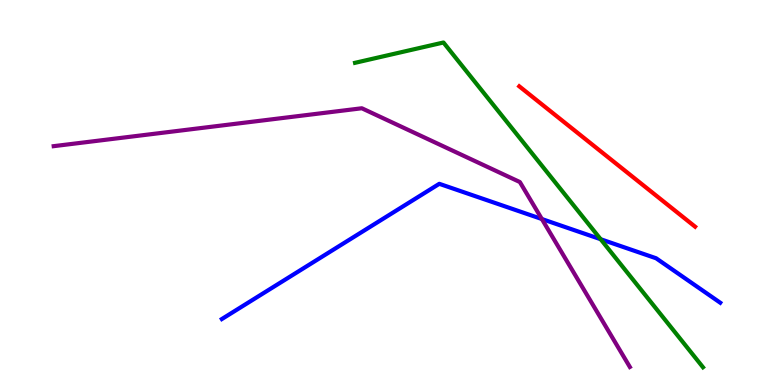[{'lines': ['blue', 'red'], 'intersections': []}, {'lines': ['green', 'red'], 'intersections': []}, {'lines': ['purple', 'red'], 'intersections': []}, {'lines': ['blue', 'green'], 'intersections': [{'x': 7.75, 'y': 3.79}]}, {'lines': ['blue', 'purple'], 'intersections': [{'x': 6.99, 'y': 4.31}]}, {'lines': ['green', 'purple'], 'intersections': []}]